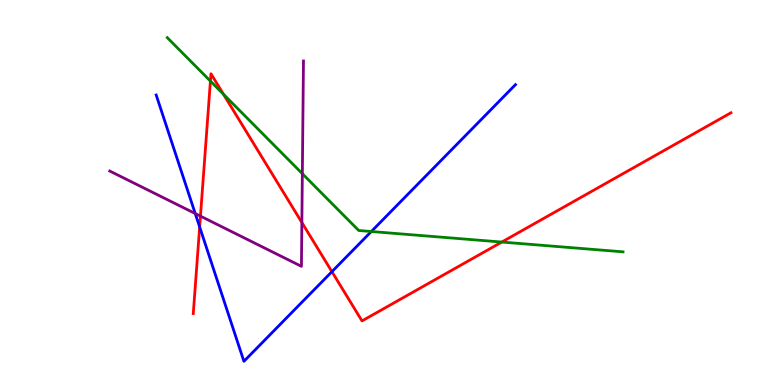[{'lines': ['blue', 'red'], 'intersections': [{'x': 2.58, 'y': 4.1}, {'x': 4.28, 'y': 2.94}]}, {'lines': ['green', 'red'], 'intersections': [{'x': 2.72, 'y': 7.89}, {'x': 2.88, 'y': 7.55}, {'x': 6.47, 'y': 3.71}]}, {'lines': ['purple', 'red'], 'intersections': [{'x': 2.59, 'y': 4.39}, {'x': 3.89, 'y': 4.22}]}, {'lines': ['blue', 'green'], 'intersections': [{'x': 4.79, 'y': 3.99}]}, {'lines': ['blue', 'purple'], 'intersections': [{'x': 2.52, 'y': 4.45}]}, {'lines': ['green', 'purple'], 'intersections': [{'x': 3.9, 'y': 5.49}]}]